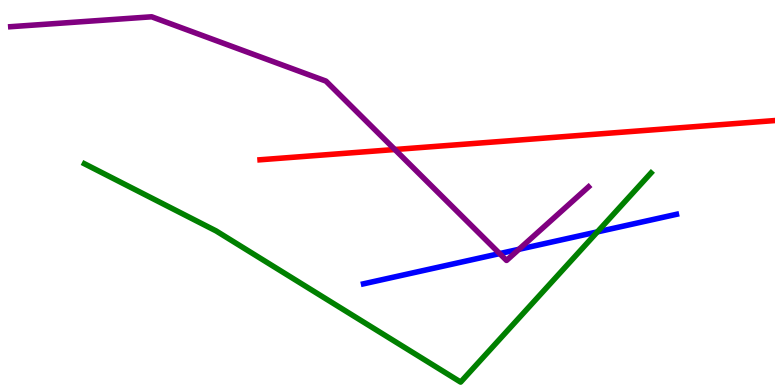[{'lines': ['blue', 'red'], 'intersections': []}, {'lines': ['green', 'red'], 'intersections': []}, {'lines': ['purple', 'red'], 'intersections': [{'x': 5.09, 'y': 6.12}]}, {'lines': ['blue', 'green'], 'intersections': [{'x': 7.71, 'y': 3.98}]}, {'lines': ['blue', 'purple'], 'intersections': [{'x': 6.45, 'y': 3.41}, {'x': 6.7, 'y': 3.52}]}, {'lines': ['green', 'purple'], 'intersections': []}]